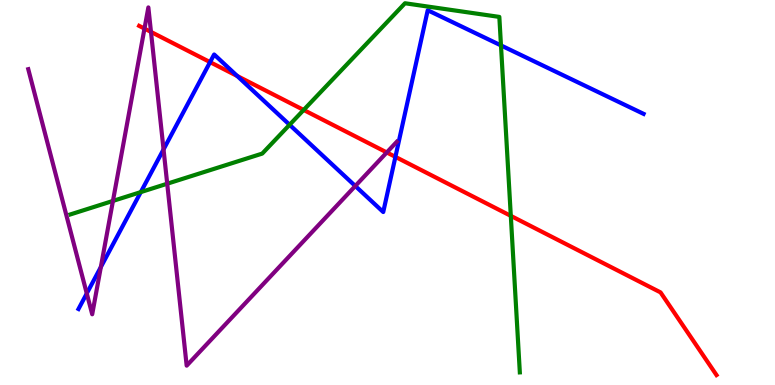[{'lines': ['blue', 'red'], 'intersections': [{'x': 2.71, 'y': 8.39}, {'x': 3.06, 'y': 8.03}, {'x': 5.1, 'y': 5.93}]}, {'lines': ['green', 'red'], 'intersections': [{'x': 3.92, 'y': 7.14}, {'x': 6.59, 'y': 4.39}]}, {'lines': ['purple', 'red'], 'intersections': [{'x': 1.86, 'y': 9.26}, {'x': 1.95, 'y': 9.17}, {'x': 4.99, 'y': 6.04}]}, {'lines': ['blue', 'green'], 'intersections': [{'x': 1.82, 'y': 5.01}, {'x': 3.74, 'y': 6.76}, {'x': 6.46, 'y': 8.82}]}, {'lines': ['blue', 'purple'], 'intersections': [{'x': 1.12, 'y': 2.38}, {'x': 1.3, 'y': 3.06}, {'x': 2.11, 'y': 6.12}, {'x': 4.58, 'y': 5.17}]}, {'lines': ['green', 'purple'], 'intersections': [{'x': 1.46, 'y': 4.78}, {'x': 2.16, 'y': 5.23}]}]